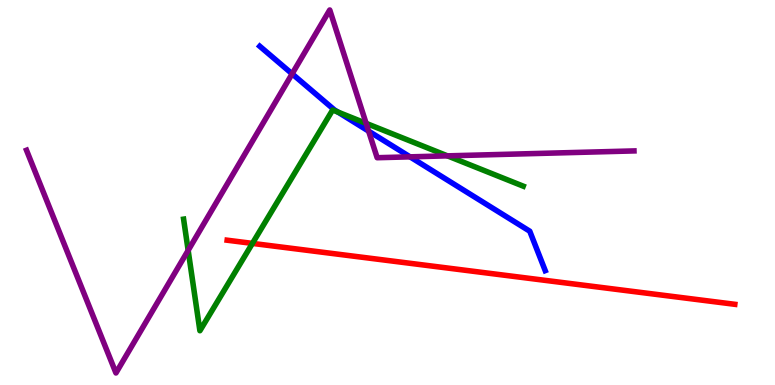[{'lines': ['blue', 'red'], 'intersections': []}, {'lines': ['green', 'red'], 'intersections': [{'x': 3.26, 'y': 3.68}]}, {'lines': ['purple', 'red'], 'intersections': []}, {'lines': ['blue', 'green'], 'intersections': [{'x': 4.36, 'y': 7.09}]}, {'lines': ['blue', 'purple'], 'intersections': [{'x': 3.77, 'y': 8.08}, {'x': 4.76, 'y': 6.59}, {'x': 5.29, 'y': 5.93}]}, {'lines': ['green', 'purple'], 'intersections': [{'x': 2.43, 'y': 3.5}, {'x': 4.72, 'y': 6.8}, {'x': 5.77, 'y': 5.95}]}]